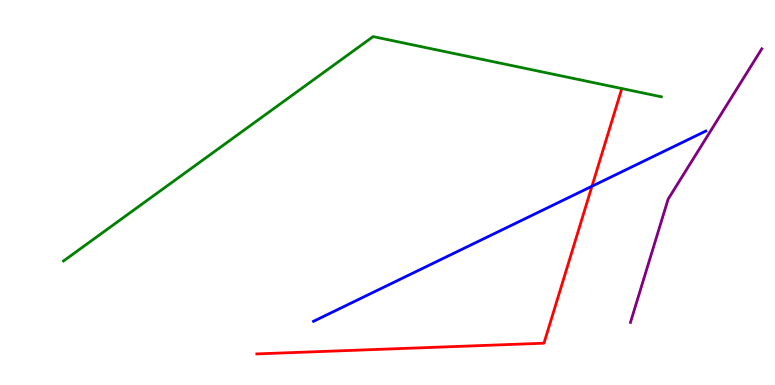[{'lines': ['blue', 'red'], 'intersections': [{'x': 7.64, 'y': 5.16}]}, {'lines': ['green', 'red'], 'intersections': []}, {'lines': ['purple', 'red'], 'intersections': []}, {'lines': ['blue', 'green'], 'intersections': []}, {'lines': ['blue', 'purple'], 'intersections': []}, {'lines': ['green', 'purple'], 'intersections': []}]